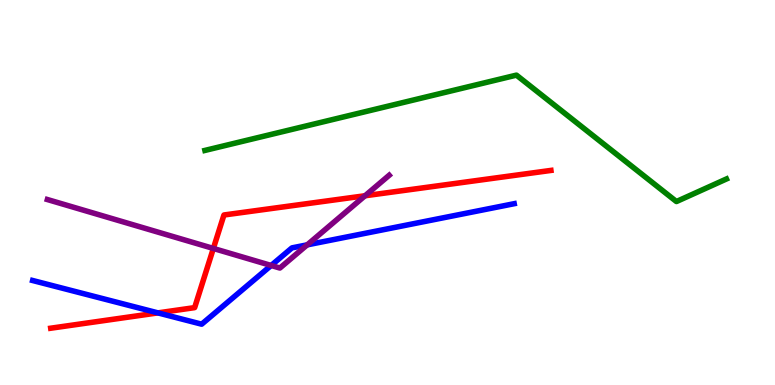[{'lines': ['blue', 'red'], 'intersections': [{'x': 2.04, 'y': 1.87}]}, {'lines': ['green', 'red'], 'intersections': []}, {'lines': ['purple', 'red'], 'intersections': [{'x': 2.75, 'y': 3.55}, {'x': 4.71, 'y': 4.92}]}, {'lines': ['blue', 'green'], 'intersections': []}, {'lines': ['blue', 'purple'], 'intersections': [{'x': 3.5, 'y': 3.1}, {'x': 3.96, 'y': 3.64}]}, {'lines': ['green', 'purple'], 'intersections': []}]